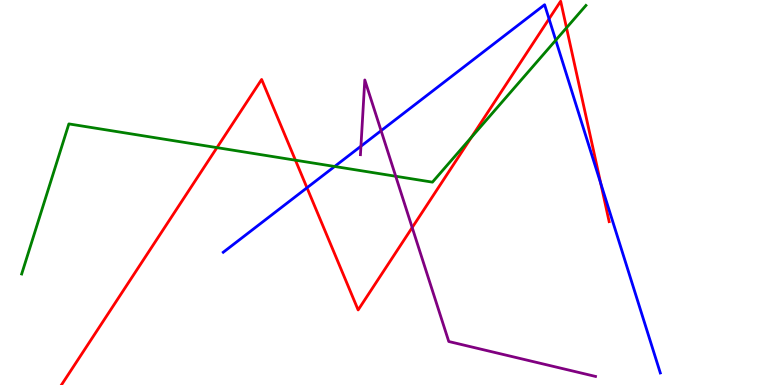[{'lines': ['blue', 'red'], 'intersections': [{'x': 3.96, 'y': 5.12}, {'x': 7.08, 'y': 9.51}, {'x': 7.75, 'y': 5.24}]}, {'lines': ['green', 'red'], 'intersections': [{'x': 2.8, 'y': 6.17}, {'x': 3.81, 'y': 5.84}, {'x': 6.08, 'y': 6.43}, {'x': 7.31, 'y': 9.28}]}, {'lines': ['purple', 'red'], 'intersections': [{'x': 5.32, 'y': 4.09}]}, {'lines': ['blue', 'green'], 'intersections': [{'x': 4.32, 'y': 5.68}, {'x': 7.17, 'y': 8.96}]}, {'lines': ['blue', 'purple'], 'intersections': [{'x': 4.66, 'y': 6.2}, {'x': 4.92, 'y': 6.61}]}, {'lines': ['green', 'purple'], 'intersections': [{'x': 5.11, 'y': 5.42}]}]